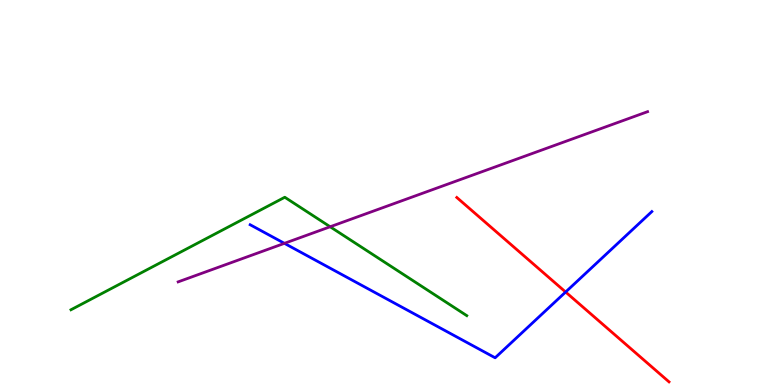[{'lines': ['blue', 'red'], 'intersections': [{'x': 7.3, 'y': 2.41}]}, {'lines': ['green', 'red'], 'intersections': []}, {'lines': ['purple', 'red'], 'intersections': []}, {'lines': ['blue', 'green'], 'intersections': []}, {'lines': ['blue', 'purple'], 'intersections': [{'x': 3.67, 'y': 3.68}]}, {'lines': ['green', 'purple'], 'intersections': [{'x': 4.26, 'y': 4.11}]}]